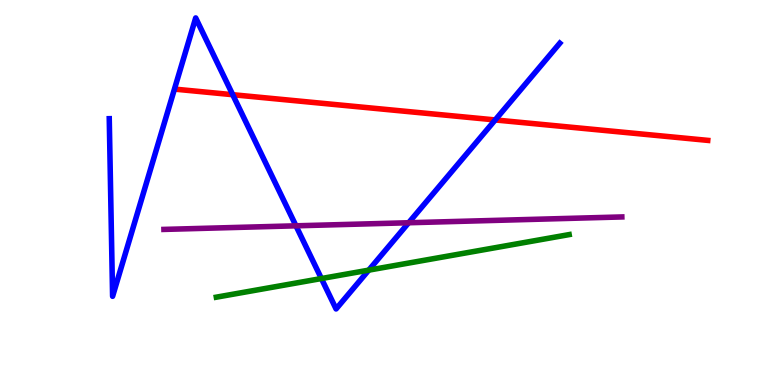[{'lines': ['blue', 'red'], 'intersections': [{'x': 3.0, 'y': 7.54}, {'x': 6.39, 'y': 6.88}]}, {'lines': ['green', 'red'], 'intersections': []}, {'lines': ['purple', 'red'], 'intersections': []}, {'lines': ['blue', 'green'], 'intersections': [{'x': 4.15, 'y': 2.77}, {'x': 4.76, 'y': 2.98}]}, {'lines': ['blue', 'purple'], 'intersections': [{'x': 3.82, 'y': 4.13}, {'x': 5.27, 'y': 4.21}]}, {'lines': ['green', 'purple'], 'intersections': []}]